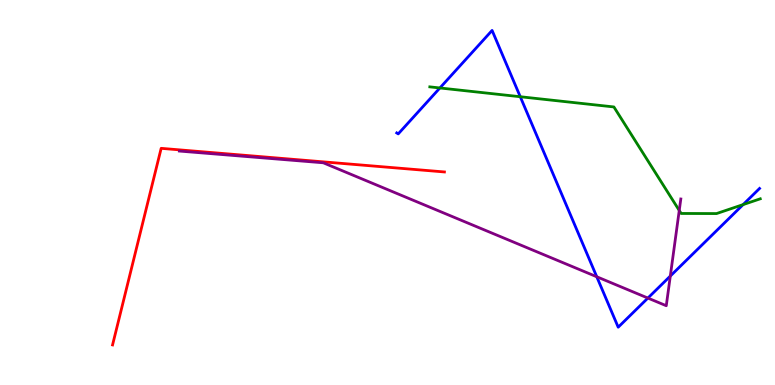[{'lines': ['blue', 'red'], 'intersections': []}, {'lines': ['green', 'red'], 'intersections': []}, {'lines': ['purple', 'red'], 'intersections': []}, {'lines': ['blue', 'green'], 'intersections': [{'x': 5.68, 'y': 7.72}, {'x': 6.71, 'y': 7.49}, {'x': 9.59, 'y': 4.69}]}, {'lines': ['blue', 'purple'], 'intersections': [{'x': 7.7, 'y': 2.81}, {'x': 8.36, 'y': 2.26}, {'x': 8.65, 'y': 2.83}]}, {'lines': ['green', 'purple'], 'intersections': [{'x': 8.76, 'y': 4.53}]}]